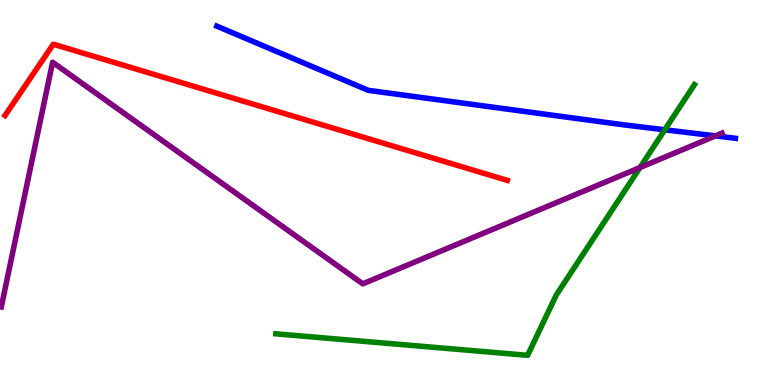[{'lines': ['blue', 'red'], 'intersections': []}, {'lines': ['green', 'red'], 'intersections': []}, {'lines': ['purple', 'red'], 'intersections': []}, {'lines': ['blue', 'green'], 'intersections': [{'x': 8.58, 'y': 6.63}]}, {'lines': ['blue', 'purple'], 'intersections': [{'x': 9.23, 'y': 6.47}]}, {'lines': ['green', 'purple'], 'intersections': [{'x': 8.26, 'y': 5.65}]}]